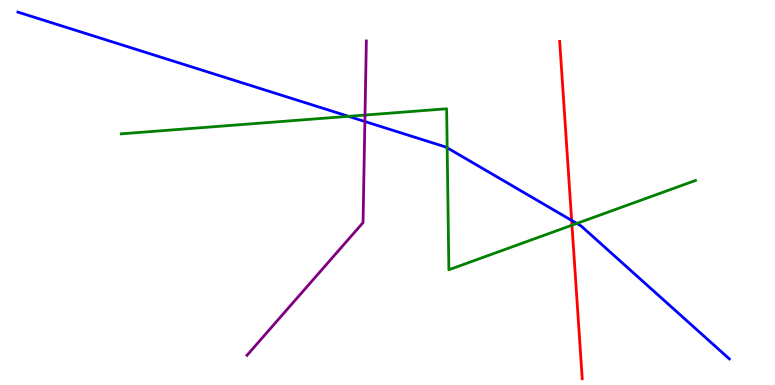[{'lines': ['blue', 'red'], 'intersections': [{'x': 7.38, 'y': 4.27}]}, {'lines': ['green', 'red'], 'intersections': [{'x': 7.38, 'y': 4.15}]}, {'lines': ['purple', 'red'], 'intersections': []}, {'lines': ['blue', 'green'], 'intersections': [{'x': 4.5, 'y': 6.98}, {'x': 5.77, 'y': 6.16}, {'x': 7.44, 'y': 4.2}]}, {'lines': ['blue', 'purple'], 'intersections': [{'x': 4.71, 'y': 6.84}]}, {'lines': ['green', 'purple'], 'intersections': [{'x': 4.71, 'y': 7.01}]}]